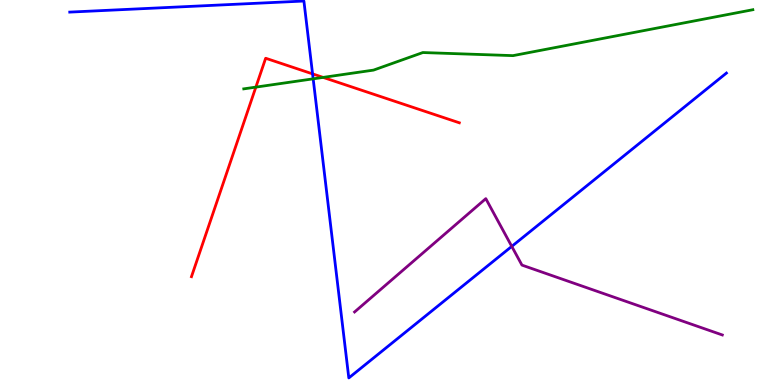[{'lines': ['blue', 'red'], 'intersections': [{'x': 4.03, 'y': 8.08}]}, {'lines': ['green', 'red'], 'intersections': [{'x': 3.3, 'y': 7.74}, {'x': 4.17, 'y': 7.99}]}, {'lines': ['purple', 'red'], 'intersections': []}, {'lines': ['blue', 'green'], 'intersections': [{'x': 4.04, 'y': 7.95}]}, {'lines': ['blue', 'purple'], 'intersections': [{'x': 6.6, 'y': 3.6}]}, {'lines': ['green', 'purple'], 'intersections': []}]